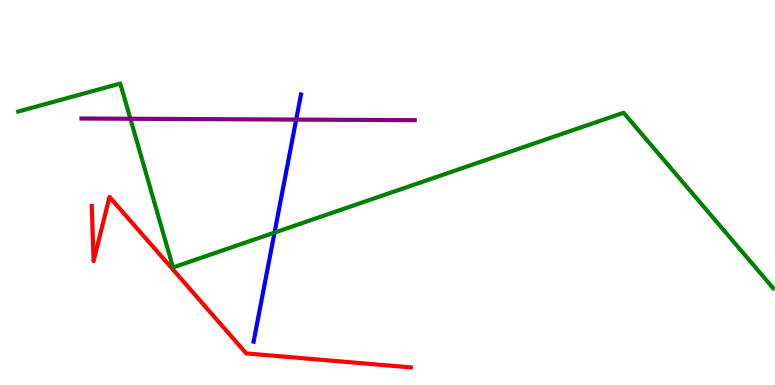[{'lines': ['blue', 'red'], 'intersections': []}, {'lines': ['green', 'red'], 'intersections': []}, {'lines': ['purple', 'red'], 'intersections': []}, {'lines': ['blue', 'green'], 'intersections': [{'x': 3.54, 'y': 3.96}]}, {'lines': ['blue', 'purple'], 'intersections': [{'x': 3.82, 'y': 6.89}]}, {'lines': ['green', 'purple'], 'intersections': [{'x': 1.68, 'y': 6.92}]}]